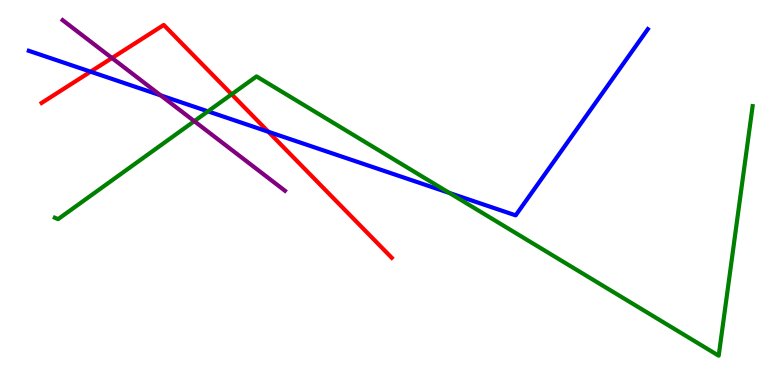[{'lines': ['blue', 'red'], 'intersections': [{'x': 1.17, 'y': 8.14}, {'x': 3.46, 'y': 6.58}]}, {'lines': ['green', 'red'], 'intersections': [{'x': 2.99, 'y': 7.55}]}, {'lines': ['purple', 'red'], 'intersections': [{'x': 1.44, 'y': 8.49}]}, {'lines': ['blue', 'green'], 'intersections': [{'x': 2.68, 'y': 7.11}, {'x': 5.8, 'y': 4.99}]}, {'lines': ['blue', 'purple'], 'intersections': [{'x': 2.07, 'y': 7.52}]}, {'lines': ['green', 'purple'], 'intersections': [{'x': 2.51, 'y': 6.85}]}]